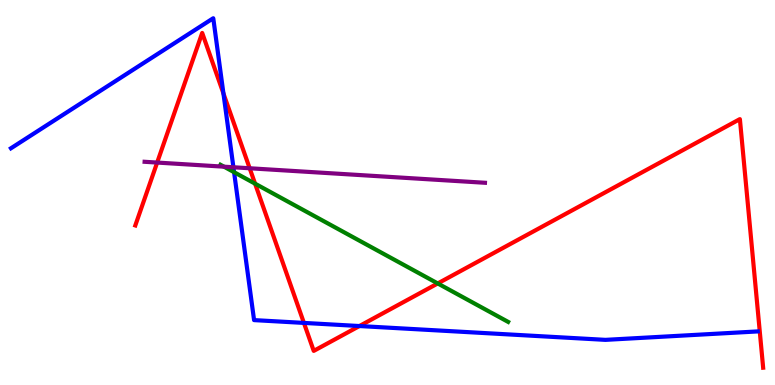[{'lines': ['blue', 'red'], 'intersections': [{'x': 2.88, 'y': 7.57}, {'x': 3.92, 'y': 1.61}, {'x': 4.64, 'y': 1.53}]}, {'lines': ['green', 'red'], 'intersections': [{'x': 3.29, 'y': 5.23}, {'x': 5.65, 'y': 2.64}]}, {'lines': ['purple', 'red'], 'intersections': [{'x': 2.03, 'y': 5.78}, {'x': 3.22, 'y': 5.63}]}, {'lines': ['blue', 'green'], 'intersections': [{'x': 3.02, 'y': 5.53}]}, {'lines': ['blue', 'purple'], 'intersections': [{'x': 3.01, 'y': 5.66}]}, {'lines': ['green', 'purple'], 'intersections': [{'x': 2.89, 'y': 5.67}]}]